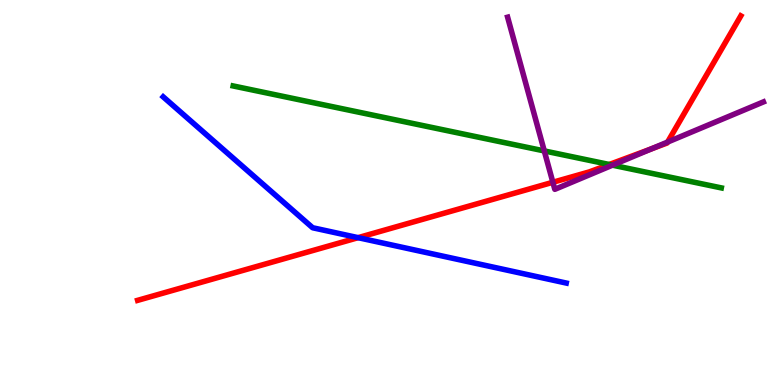[{'lines': ['blue', 'red'], 'intersections': [{'x': 4.62, 'y': 3.83}]}, {'lines': ['green', 'red'], 'intersections': [{'x': 7.86, 'y': 5.73}]}, {'lines': ['purple', 'red'], 'intersections': [{'x': 7.13, 'y': 5.27}, {'x': 8.41, 'y': 6.14}, {'x': 8.61, 'y': 6.31}]}, {'lines': ['blue', 'green'], 'intersections': []}, {'lines': ['blue', 'purple'], 'intersections': []}, {'lines': ['green', 'purple'], 'intersections': [{'x': 7.02, 'y': 6.08}, {'x': 7.9, 'y': 5.71}]}]